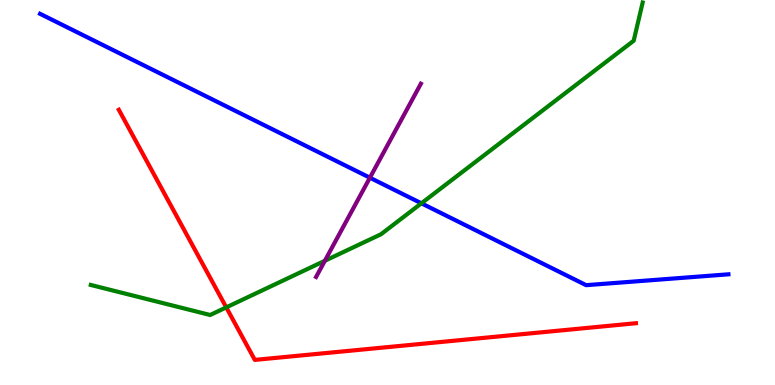[{'lines': ['blue', 'red'], 'intersections': []}, {'lines': ['green', 'red'], 'intersections': [{'x': 2.92, 'y': 2.02}]}, {'lines': ['purple', 'red'], 'intersections': []}, {'lines': ['blue', 'green'], 'intersections': [{'x': 5.44, 'y': 4.72}]}, {'lines': ['blue', 'purple'], 'intersections': [{'x': 4.77, 'y': 5.38}]}, {'lines': ['green', 'purple'], 'intersections': [{'x': 4.19, 'y': 3.23}]}]